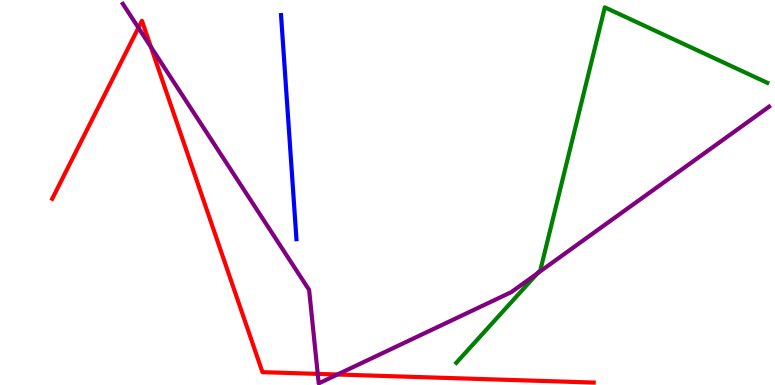[{'lines': ['blue', 'red'], 'intersections': []}, {'lines': ['green', 'red'], 'intersections': []}, {'lines': ['purple', 'red'], 'intersections': [{'x': 1.79, 'y': 9.28}, {'x': 1.95, 'y': 8.78}, {'x': 4.1, 'y': 0.289}, {'x': 4.35, 'y': 0.273}]}, {'lines': ['blue', 'green'], 'intersections': []}, {'lines': ['blue', 'purple'], 'intersections': []}, {'lines': ['green', 'purple'], 'intersections': [{'x': 6.94, 'y': 2.9}]}]